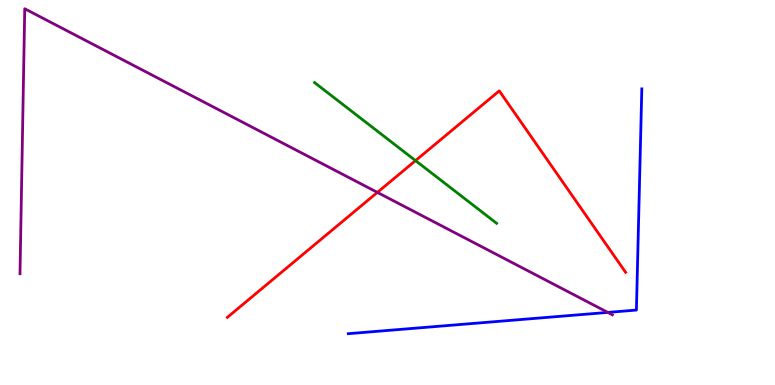[{'lines': ['blue', 'red'], 'intersections': []}, {'lines': ['green', 'red'], 'intersections': [{'x': 5.36, 'y': 5.83}]}, {'lines': ['purple', 'red'], 'intersections': [{'x': 4.87, 'y': 5.0}]}, {'lines': ['blue', 'green'], 'intersections': []}, {'lines': ['blue', 'purple'], 'intersections': [{'x': 7.84, 'y': 1.89}]}, {'lines': ['green', 'purple'], 'intersections': []}]